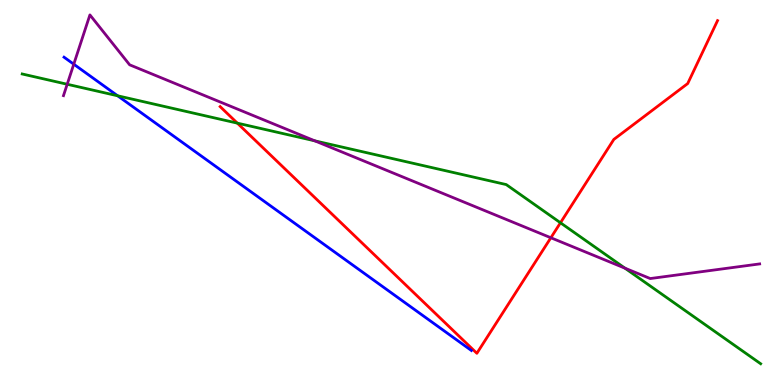[{'lines': ['blue', 'red'], 'intersections': []}, {'lines': ['green', 'red'], 'intersections': [{'x': 3.06, 'y': 6.8}, {'x': 7.23, 'y': 4.21}]}, {'lines': ['purple', 'red'], 'intersections': [{'x': 7.11, 'y': 3.82}]}, {'lines': ['blue', 'green'], 'intersections': [{'x': 1.52, 'y': 7.51}]}, {'lines': ['blue', 'purple'], 'intersections': [{'x': 0.952, 'y': 8.33}]}, {'lines': ['green', 'purple'], 'intersections': [{'x': 0.867, 'y': 7.81}, {'x': 4.06, 'y': 6.34}, {'x': 8.06, 'y': 3.04}]}]